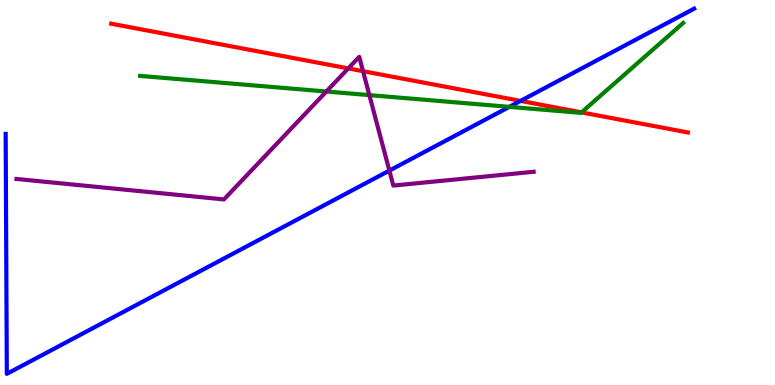[{'lines': ['blue', 'red'], 'intersections': [{'x': 6.72, 'y': 7.38}]}, {'lines': ['green', 'red'], 'intersections': [{'x': 7.5, 'y': 7.08}]}, {'lines': ['purple', 'red'], 'intersections': [{'x': 4.49, 'y': 8.22}, {'x': 4.68, 'y': 8.15}]}, {'lines': ['blue', 'green'], 'intersections': [{'x': 6.57, 'y': 7.22}]}, {'lines': ['blue', 'purple'], 'intersections': [{'x': 5.02, 'y': 5.57}]}, {'lines': ['green', 'purple'], 'intersections': [{'x': 4.21, 'y': 7.62}, {'x': 4.77, 'y': 7.53}]}]